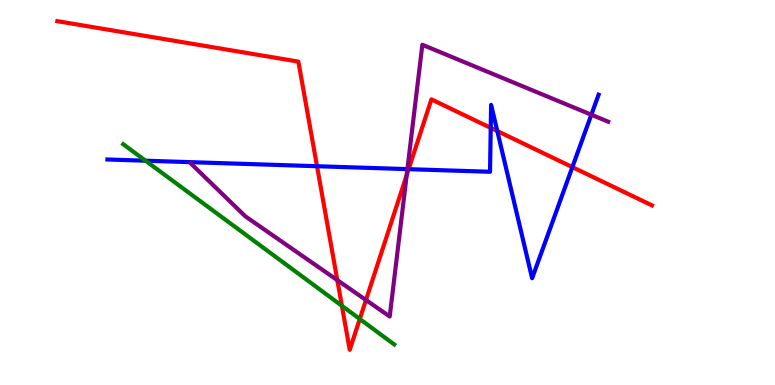[{'lines': ['blue', 'red'], 'intersections': [{'x': 4.09, 'y': 5.68}, {'x': 5.27, 'y': 5.61}, {'x': 6.33, 'y': 6.68}, {'x': 6.42, 'y': 6.6}, {'x': 7.39, 'y': 5.66}]}, {'lines': ['green', 'red'], 'intersections': [{'x': 4.41, 'y': 2.06}, {'x': 4.64, 'y': 1.71}]}, {'lines': ['purple', 'red'], 'intersections': [{'x': 4.35, 'y': 2.72}, {'x': 4.72, 'y': 2.21}, {'x': 5.25, 'y': 5.45}]}, {'lines': ['blue', 'green'], 'intersections': [{'x': 1.88, 'y': 5.83}]}, {'lines': ['blue', 'purple'], 'intersections': [{'x': 5.26, 'y': 5.61}, {'x': 7.63, 'y': 7.02}]}, {'lines': ['green', 'purple'], 'intersections': []}]